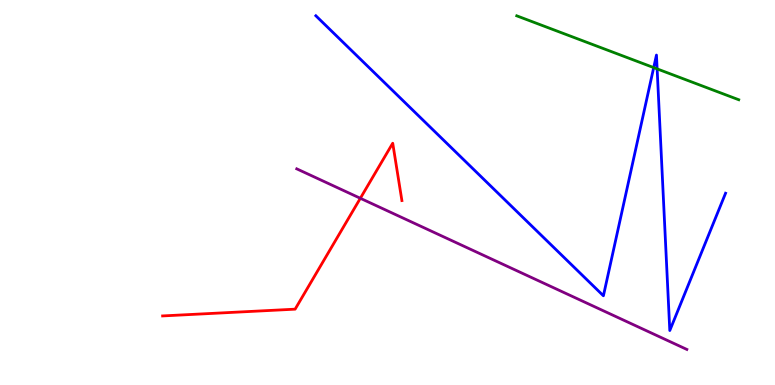[{'lines': ['blue', 'red'], 'intersections': []}, {'lines': ['green', 'red'], 'intersections': []}, {'lines': ['purple', 'red'], 'intersections': [{'x': 4.65, 'y': 4.85}]}, {'lines': ['blue', 'green'], 'intersections': [{'x': 8.43, 'y': 8.24}, {'x': 8.48, 'y': 8.21}]}, {'lines': ['blue', 'purple'], 'intersections': []}, {'lines': ['green', 'purple'], 'intersections': []}]